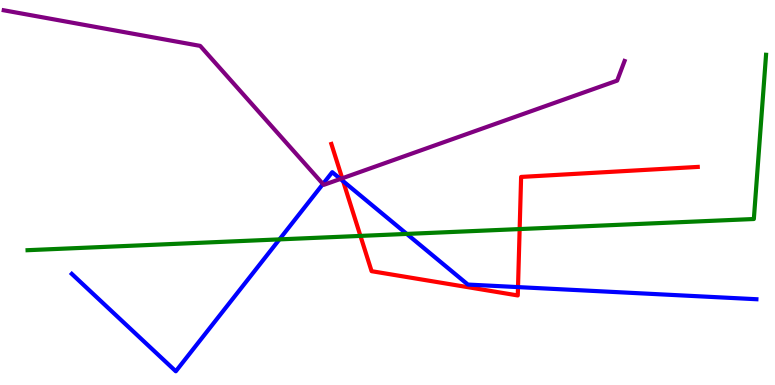[{'lines': ['blue', 'red'], 'intersections': [{'x': 4.43, 'y': 5.29}, {'x': 6.68, 'y': 2.54}]}, {'lines': ['green', 'red'], 'intersections': [{'x': 4.65, 'y': 3.87}, {'x': 6.71, 'y': 4.05}]}, {'lines': ['purple', 'red'], 'intersections': [{'x': 4.42, 'y': 5.37}]}, {'lines': ['blue', 'green'], 'intersections': [{'x': 3.61, 'y': 3.78}, {'x': 5.25, 'y': 3.92}]}, {'lines': ['blue', 'purple'], 'intersections': [{'x': 4.17, 'y': 5.22}, {'x': 4.39, 'y': 5.35}]}, {'lines': ['green', 'purple'], 'intersections': []}]